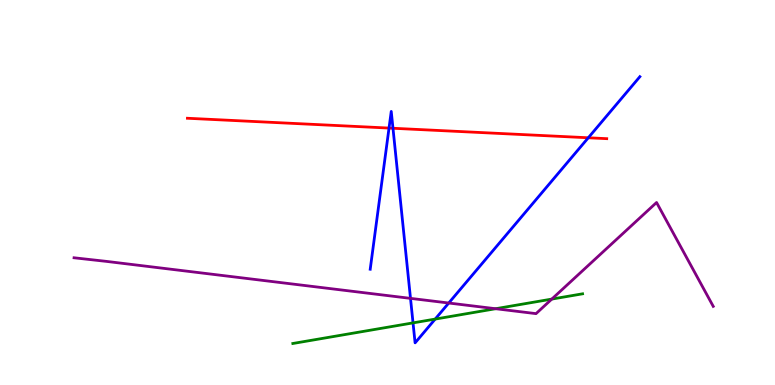[{'lines': ['blue', 'red'], 'intersections': [{'x': 5.02, 'y': 6.67}, {'x': 5.07, 'y': 6.67}, {'x': 7.59, 'y': 6.42}]}, {'lines': ['green', 'red'], 'intersections': []}, {'lines': ['purple', 'red'], 'intersections': []}, {'lines': ['blue', 'green'], 'intersections': [{'x': 5.33, 'y': 1.61}, {'x': 5.62, 'y': 1.71}]}, {'lines': ['blue', 'purple'], 'intersections': [{'x': 5.3, 'y': 2.25}, {'x': 5.79, 'y': 2.13}]}, {'lines': ['green', 'purple'], 'intersections': [{'x': 6.4, 'y': 1.98}, {'x': 7.12, 'y': 2.23}]}]